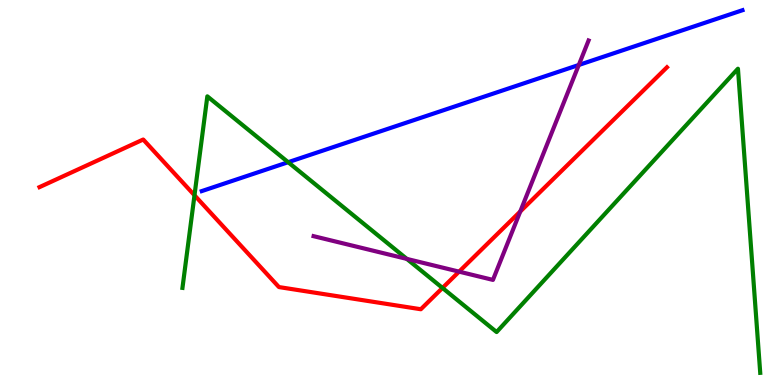[{'lines': ['blue', 'red'], 'intersections': []}, {'lines': ['green', 'red'], 'intersections': [{'x': 2.51, 'y': 4.93}, {'x': 5.71, 'y': 2.52}]}, {'lines': ['purple', 'red'], 'intersections': [{'x': 5.92, 'y': 2.94}, {'x': 6.71, 'y': 4.51}]}, {'lines': ['blue', 'green'], 'intersections': [{'x': 3.72, 'y': 5.79}]}, {'lines': ['blue', 'purple'], 'intersections': [{'x': 7.47, 'y': 8.31}]}, {'lines': ['green', 'purple'], 'intersections': [{'x': 5.25, 'y': 3.28}]}]